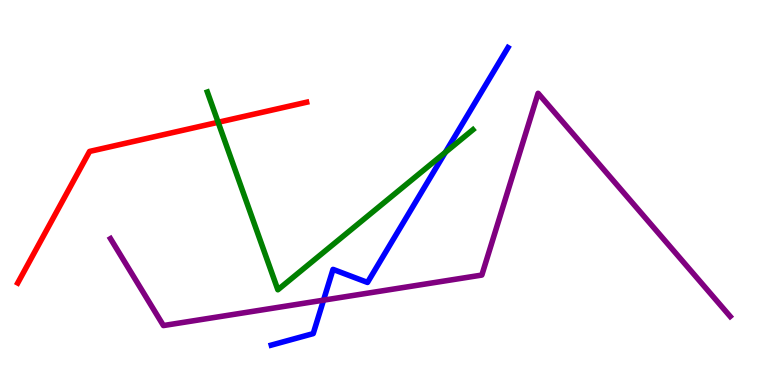[{'lines': ['blue', 'red'], 'intersections': []}, {'lines': ['green', 'red'], 'intersections': [{'x': 2.81, 'y': 6.82}]}, {'lines': ['purple', 'red'], 'intersections': []}, {'lines': ['blue', 'green'], 'intersections': [{'x': 5.75, 'y': 6.04}]}, {'lines': ['blue', 'purple'], 'intersections': [{'x': 4.17, 'y': 2.2}]}, {'lines': ['green', 'purple'], 'intersections': []}]